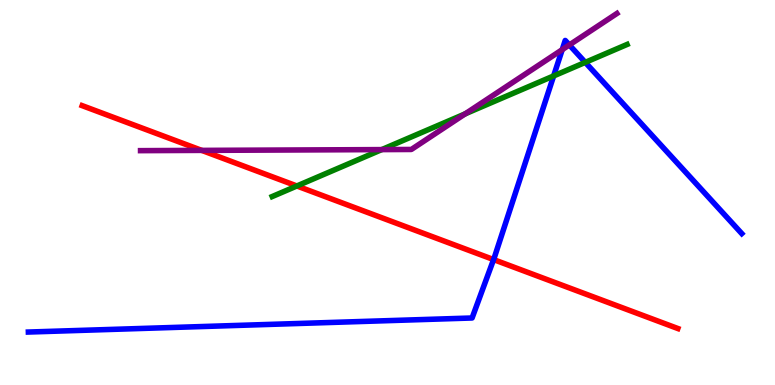[{'lines': ['blue', 'red'], 'intersections': [{'x': 6.37, 'y': 3.26}]}, {'lines': ['green', 'red'], 'intersections': [{'x': 3.83, 'y': 5.17}]}, {'lines': ['purple', 'red'], 'intersections': [{'x': 2.6, 'y': 6.09}]}, {'lines': ['blue', 'green'], 'intersections': [{'x': 7.14, 'y': 8.03}, {'x': 7.55, 'y': 8.38}]}, {'lines': ['blue', 'purple'], 'intersections': [{'x': 7.25, 'y': 8.71}, {'x': 7.35, 'y': 8.83}]}, {'lines': ['green', 'purple'], 'intersections': [{'x': 4.93, 'y': 6.11}, {'x': 6.0, 'y': 7.04}]}]